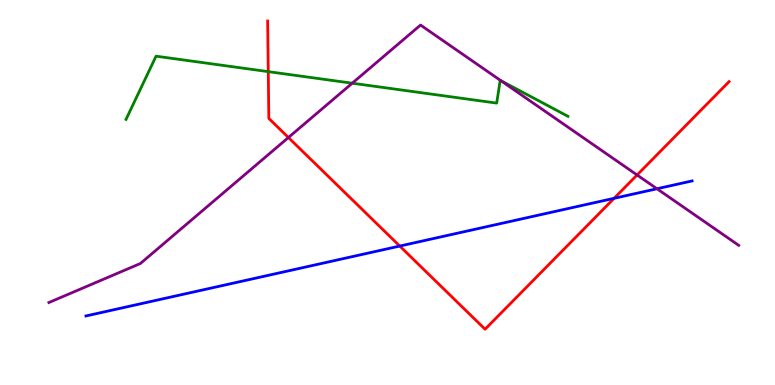[{'lines': ['blue', 'red'], 'intersections': [{'x': 5.16, 'y': 3.61}, {'x': 7.92, 'y': 4.85}]}, {'lines': ['green', 'red'], 'intersections': [{'x': 3.46, 'y': 8.14}]}, {'lines': ['purple', 'red'], 'intersections': [{'x': 3.72, 'y': 6.43}, {'x': 8.22, 'y': 5.46}]}, {'lines': ['blue', 'green'], 'intersections': []}, {'lines': ['blue', 'purple'], 'intersections': [{'x': 8.48, 'y': 5.1}]}, {'lines': ['green', 'purple'], 'intersections': [{'x': 4.54, 'y': 7.84}, {'x': 6.46, 'y': 7.91}]}]